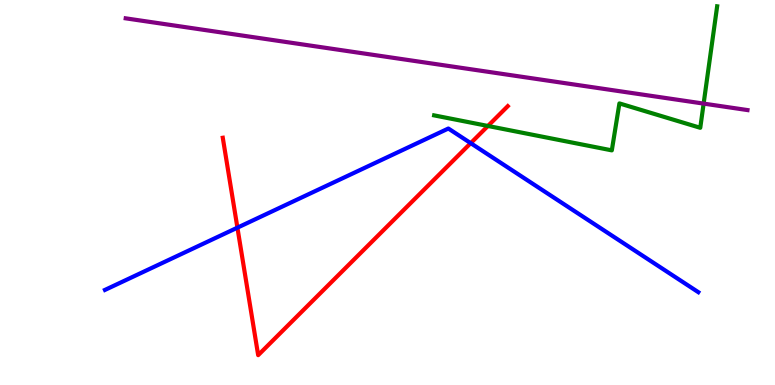[{'lines': ['blue', 'red'], 'intersections': [{'x': 3.06, 'y': 4.09}, {'x': 6.07, 'y': 6.28}]}, {'lines': ['green', 'red'], 'intersections': [{'x': 6.3, 'y': 6.73}]}, {'lines': ['purple', 'red'], 'intersections': []}, {'lines': ['blue', 'green'], 'intersections': []}, {'lines': ['blue', 'purple'], 'intersections': []}, {'lines': ['green', 'purple'], 'intersections': [{'x': 9.08, 'y': 7.31}]}]